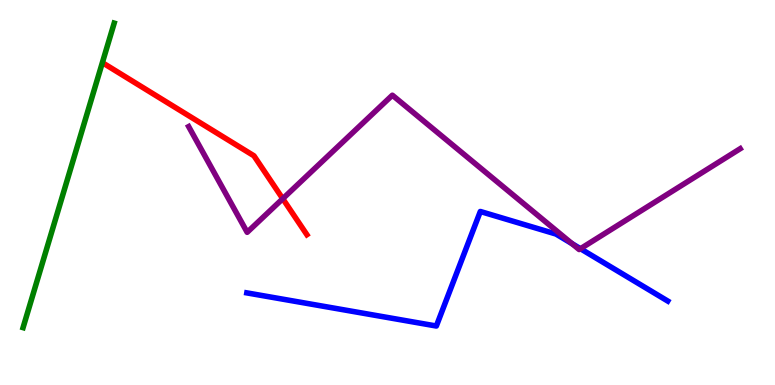[{'lines': ['blue', 'red'], 'intersections': []}, {'lines': ['green', 'red'], 'intersections': []}, {'lines': ['purple', 'red'], 'intersections': [{'x': 3.65, 'y': 4.84}]}, {'lines': ['blue', 'green'], 'intersections': []}, {'lines': ['blue', 'purple'], 'intersections': [{'x': 7.38, 'y': 3.67}, {'x': 7.49, 'y': 3.54}]}, {'lines': ['green', 'purple'], 'intersections': []}]